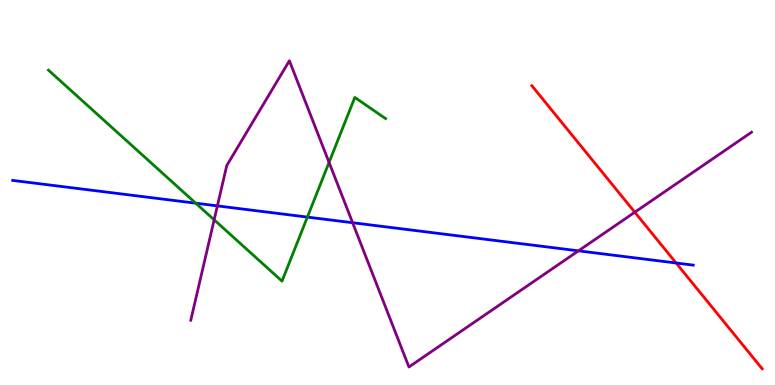[{'lines': ['blue', 'red'], 'intersections': [{'x': 8.72, 'y': 3.17}]}, {'lines': ['green', 'red'], 'intersections': []}, {'lines': ['purple', 'red'], 'intersections': [{'x': 8.19, 'y': 4.49}]}, {'lines': ['blue', 'green'], 'intersections': [{'x': 2.53, 'y': 4.72}, {'x': 3.97, 'y': 4.36}]}, {'lines': ['blue', 'purple'], 'intersections': [{'x': 2.81, 'y': 4.65}, {'x': 4.55, 'y': 4.21}, {'x': 7.46, 'y': 3.48}]}, {'lines': ['green', 'purple'], 'intersections': [{'x': 2.76, 'y': 4.29}, {'x': 4.25, 'y': 5.78}]}]